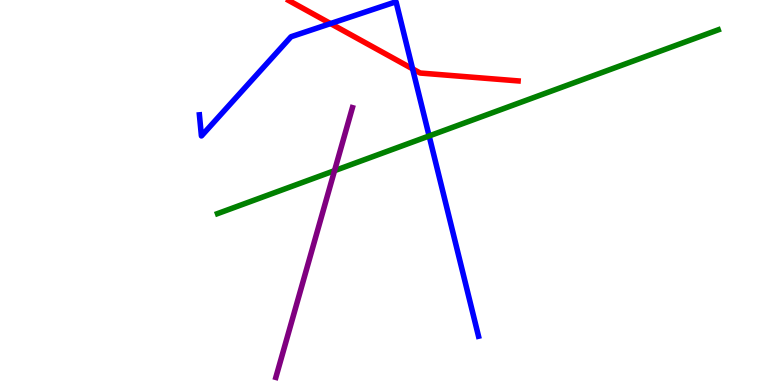[{'lines': ['blue', 'red'], 'intersections': [{'x': 4.27, 'y': 9.39}, {'x': 5.32, 'y': 8.21}]}, {'lines': ['green', 'red'], 'intersections': []}, {'lines': ['purple', 'red'], 'intersections': []}, {'lines': ['blue', 'green'], 'intersections': [{'x': 5.54, 'y': 6.47}]}, {'lines': ['blue', 'purple'], 'intersections': []}, {'lines': ['green', 'purple'], 'intersections': [{'x': 4.32, 'y': 5.57}]}]